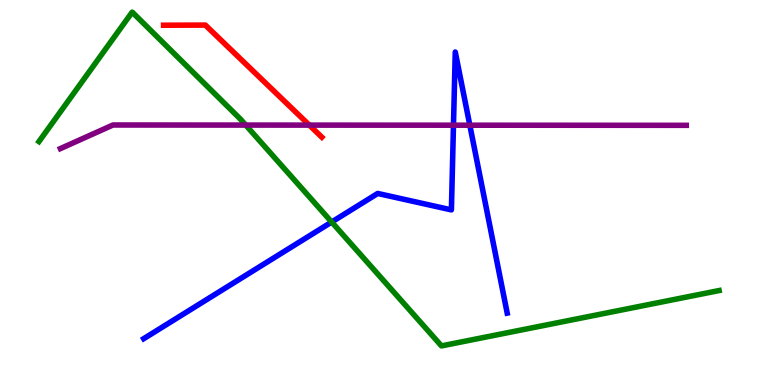[{'lines': ['blue', 'red'], 'intersections': []}, {'lines': ['green', 'red'], 'intersections': []}, {'lines': ['purple', 'red'], 'intersections': [{'x': 3.99, 'y': 6.75}]}, {'lines': ['blue', 'green'], 'intersections': [{'x': 4.28, 'y': 4.23}]}, {'lines': ['blue', 'purple'], 'intersections': [{'x': 5.85, 'y': 6.75}, {'x': 6.06, 'y': 6.75}]}, {'lines': ['green', 'purple'], 'intersections': [{'x': 3.17, 'y': 6.75}]}]